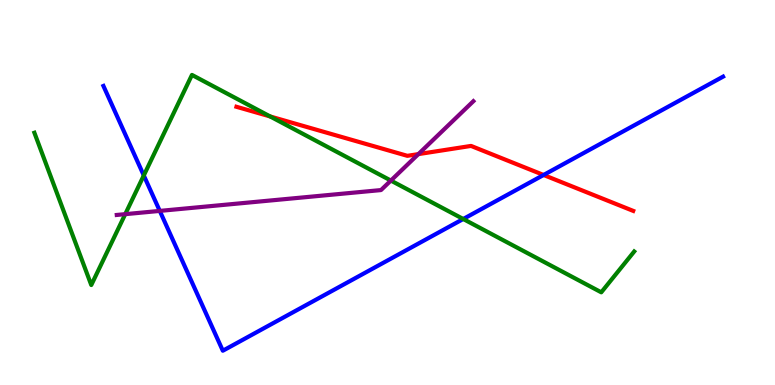[{'lines': ['blue', 'red'], 'intersections': [{'x': 7.01, 'y': 5.46}]}, {'lines': ['green', 'red'], 'intersections': [{'x': 3.49, 'y': 6.98}]}, {'lines': ['purple', 'red'], 'intersections': [{'x': 5.4, 'y': 6.0}]}, {'lines': ['blue', 'green'], 'intersections': [{'x': 1.86, 'y': 5.44}, {'x': 5.98, 'y': 4.31}]}, {'lines': ['blue', 'purple'], 'intersections': [{'x': 2.06, 'y': 4.52}]}, {'lines': ['green', 'purple'], 'intersections': [{'x': 1.62, 'y': 4.44}, {'x': 5.04, 'y': 5.31}]}]